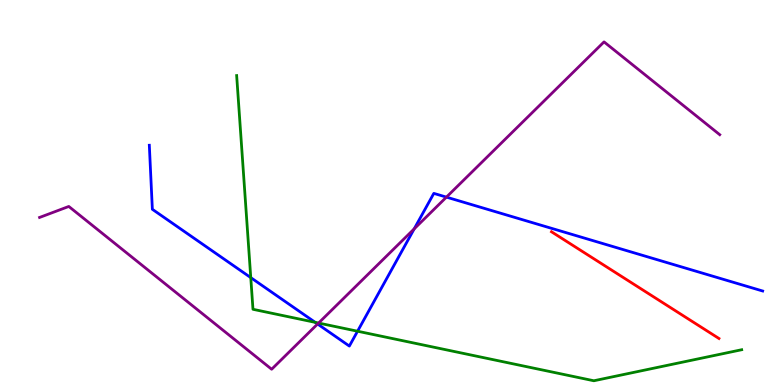[{'lines': ['blue', 'red'], 'intersections': []}, {'lines': ['green', 'red'], 'intersections': []}, {'lines': ['purple', 'red'], 'intersections': []}, {'lines': ['blue', 'green'], 'intersections': [{'x': 3.24, 'y': 2.79}, {'x': 4.07, 'y': 1.63}, {'x': 4.61, 'y': 1.4}]}, {'lines': ['blue', 'purple'], 'intersections': [{'x': 4.1, 'y': 1.58}, {'x': 5.34, 'y': 4.06}, {'x': 5.76, 'y': 4.88}]}, {'lines': ['green', 'purple'], 'intersections': [{'x': 4.11, 'y': 1.61}]}]